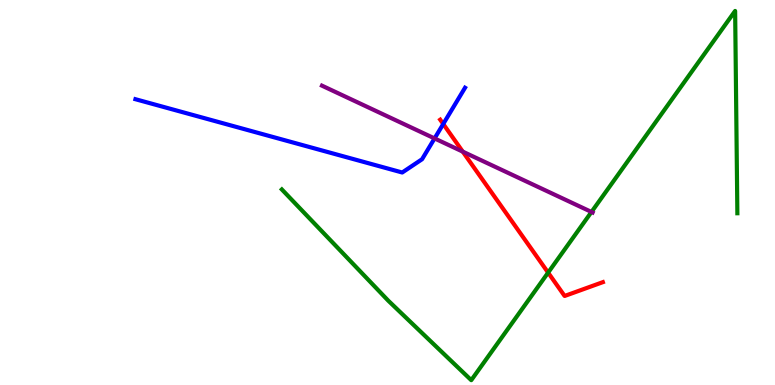[{'lines': ['blue', 'red'], 'intersections': [{'x': 5.72, 'y': 6.78}]}, {'lines': ['green', 'red'], 'intersections': [{'x': 7.07, 'y': 2.92}]}, {'lines': ['purple', 'red'], 'intersections': [{'x': 5.97, 'y': 6.06}]}, {'lines': ['blue', 'green'], 'intersections': []}, {'lines': ['blue', 'purple'], 'intersections': [{'x': 5.61, 'y': 6.4}]}, {'lines': ['green', 'purple'], 'intersections': [{'x': 7.63, 'y': 4.49}]}]